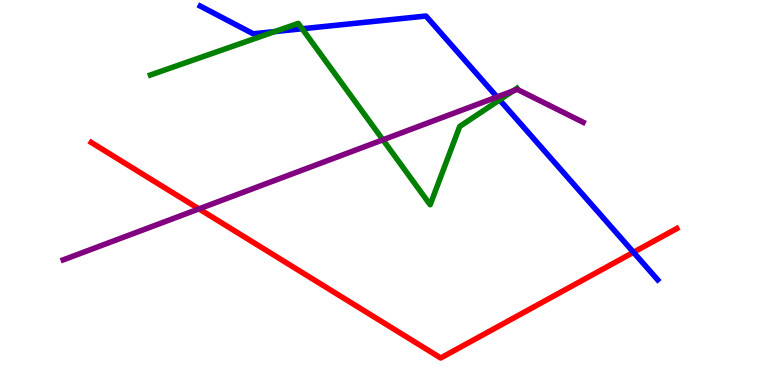[{'lines': ['blue', 'red'], 'intersections': [{'x': 8.17, 'y': 3.45}]}, {'lines': ['green', 'red'], 'intersections': []}, {'lines': ['purple', 'red'], 'intersections': [{'x': 2.57, 'y': 4.57}]}, {'lines': ['blue', 'green'], 'intersections': [{'x': 3.55, 'y': 9.18}, {'x': 3.9, 'y': 9.25}, {'x': 6.45, 'y': 7.41}]}, {'lines': ['blue', 'purple'], 'intersections': [{'x': 6.41, 'y': 7.48}]}, {'lines': ['green', 'purple'], 'intersections': [{'x': 4.94, 'y': 6.37}, {'x': 6.62, 'y': 7.64}]}]